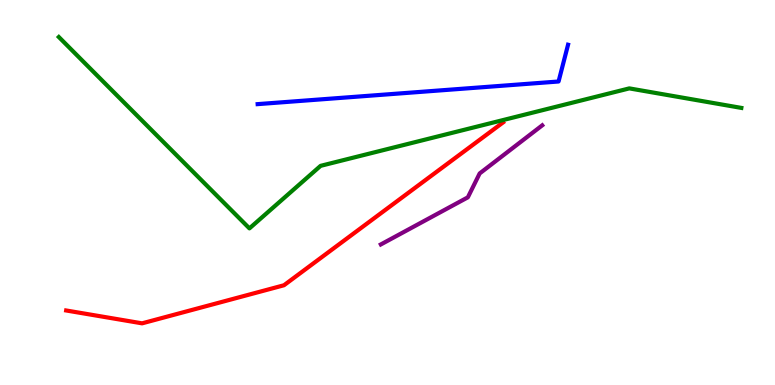[{'lines': ['blue', 'red'], 'intersections': []}, {'lines': ['green', 'red'], 'intersections': []}, {'lines': ['purple', 'red'], 'intersections': []}, {'lines': ['blue', 'green'], 'intersections': []}, {'lines': ['blue', 'purple'], 'intersections': []}, {'lines': ['green', 'purple'], 'intersections': []}]